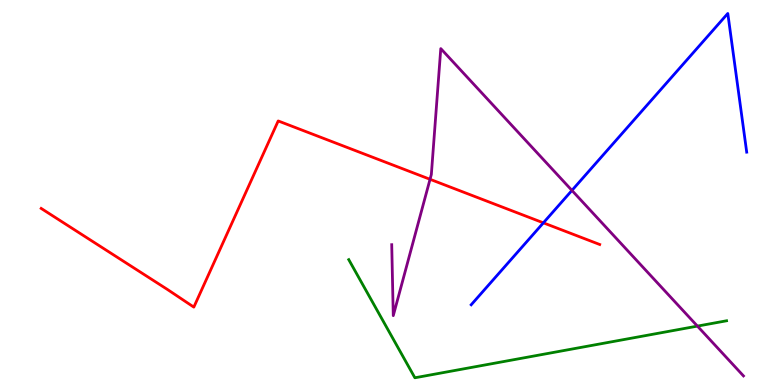[{'lines': ['blue', 'red'], 'intersections': [{'x': 7.01, 'y': 4.21}]}, {'lines': ['green', 'red'], 'intersections': []}, {'lines': ['purple', 'red'], 'intersections': [{'x': 5.55, 'y': 5.34}]}, {'lines': ['blue', 'green'], 'intersections': []}, {'lines': ['blue', 'purple'], 'intersections': [{'x': 7.38, 'y': 5.05}]}, {'lines': ['green', 'purple'], 'intersections': [{'x': 9.0, 'y': 1.53}]}]